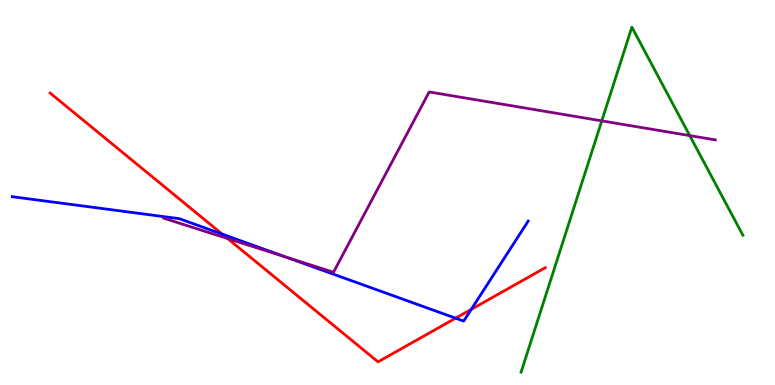[{'lines': ['blue', 'red'], 'intersections': [{'x': 2.87, 'y': 3.92}, {'x': 5.88, 'y': 1.74}, {'x': 6.08, 'y': 1.96}]}, {'lines': ['green', 'red'], 'intersections': []}, {'lines': ['purple', 'red'], 'intersections': [{'x': 2.94, 'y': 3.8}]}, {'lines': ['blue', 'green'], 'intersections': []}, {'lines': ['blue', 'purple'], 'intersections': [{'x': 3.69, 'y': 3.32}]}, {'lines': ['green', 'purple'], 'intersections': [{'x': 7.77, 'y': 6.86}, {'x': 8.9, 'y': 6.48}]}]